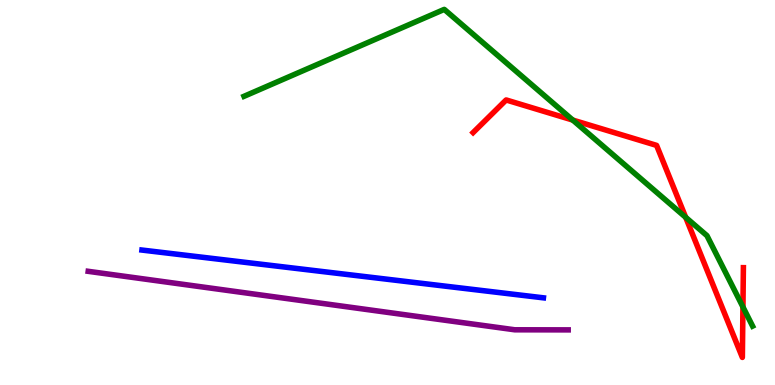[{'lines': ['blue', 'red'], 'intersections': []}, {'lines': ['green', 'red'], 'intersections': [{'x': 7.39, 'y': 6.88}, {'x': 8.85, 'y': 4.35}, {'x': 9.59, 'y': 2.03}]}, {'lines': ['purple', 'red'], 'intersections': []}, {'lines': ['blue', 'green'], 'intersections': []}, {'lines': ['blue', 'purple'], 'intersections': []}, {'lines': ['green', 'purple'], 'intersections': []}]